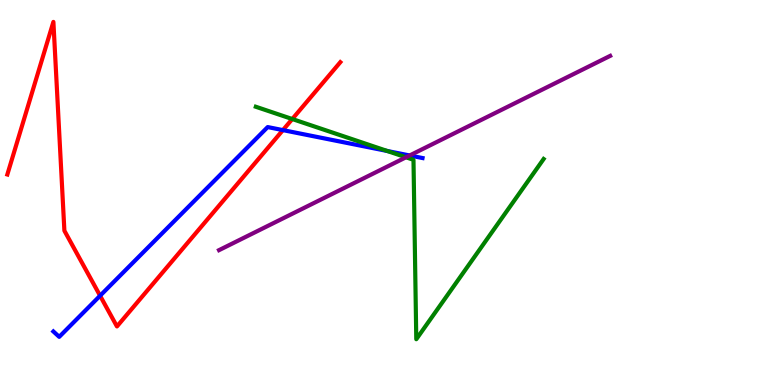[{'lines': ['blue', 'red'], 'intersections': [{'x': 1.29, 'y': 2.32}, {'x': 3.65, 'y': 6.62}]}, {'lines': ['green', 'red'], 'intersections': [{'x': 3.77, 'y': 6.91}]}, {'lines': ['purple', 'red'], 'intersections': []}, {'lines': ['blue', 'green'], 'intersections': [{'x': 5.0, 'y': 6.08}]}, {'lines': ['blue', 'purple'], 'intersections': [{'x': 5.29, 'y': 5.96}]}, {'lines': ['green', 'purple'], 'intersections': [{'x': 5.24, 'y': 5.91}]}]